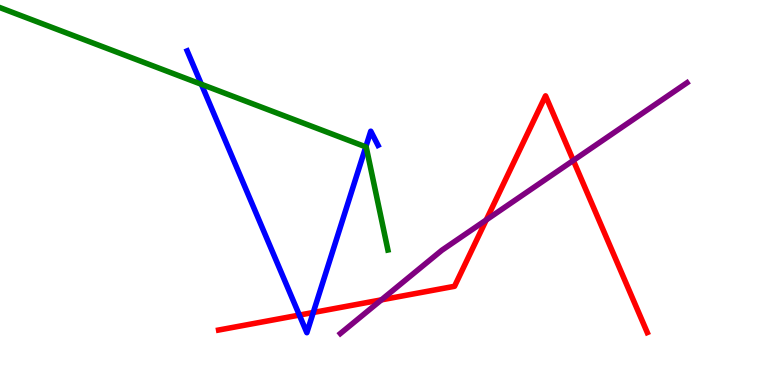[{'lines': ['blue', 'red'], 'intersections': [{'x': 3.86, 'y': 1.82}, {'x': 4.04, 'y': 1.88}]}, {'lines': ['green', 'red'], 'intersections': []}, {'lines': ['purple', 'red'], 'intersections': [{'x': 4.92, 'y': 2.21}, {'x': 6.27, 'y': 4.29}, {'x': 7.4, 'y': 5.83}]}, {'lines': ['blue', 'green'], 'intersections': [{'x': 2.6, 'y': 7.81}, {'x': 4.72, 'y': 6.19}]}, {'lines': ['blue', 'purple'], 'intersections': []}, {'lines': ['green', 'purple'], 'intersections': []}]